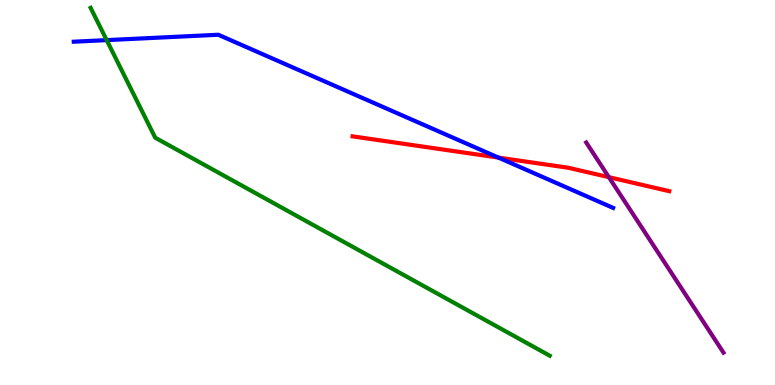[{'lines': ['blue', 'red'], 'intersections': [{'x': 6.43, 'y': 5.91}]}, {'lines': ['green', 'red'], 'intersections': []}, {'lines': ['purple', 'red'], 'intersections': [{'x': 7.86, 'y': 5.4}]}, {'lines': ['blue', 'green'], 'intersections': [{'x': 1.38, 'y': 8.96}]}, {'lines': ['blue', 'purple'], 'intersections': []}, {'lines': ['green', 'purple'], 'intersections': []}]